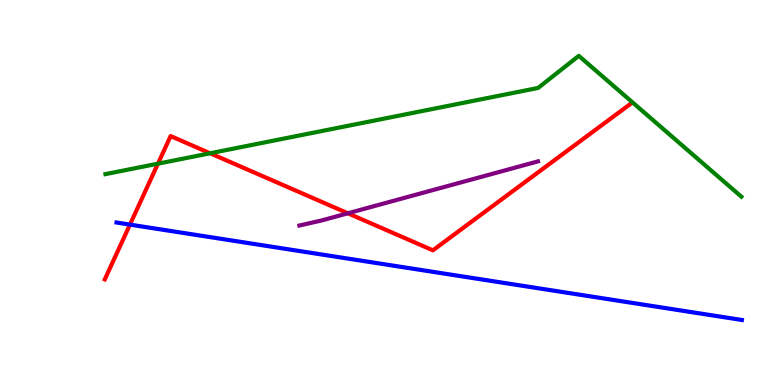[{'lines': ['blue', 'red'], 'intersections': [{'x': 1.68, 'y': 4.17}]}, {'lines': ['green', 'red'], 'intersections': [{'x': 2.04, 'y': 5.75}, {'x': 2.71, 'y': 6.02}]}, {'lines': ['purple', 'red'], 'intersections': [{'x': 4.49, 'y': 4.46}]}, {'lines': ['blue', 'green'], 'intersections': []}, {'lines': ['blue', 'purple'], 'intersections': []}, {'lines': ['green', 'purple'], 'intersections': []}]